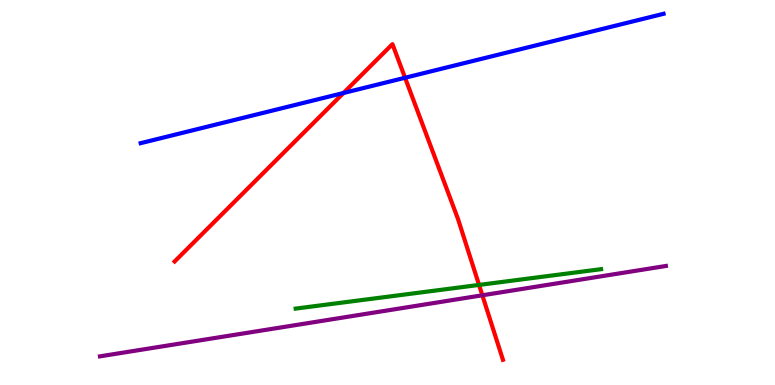[{'lines': ['blue', 'red'], 'intersections': [{'x': 4.43, 'y': 7.58}, {'x': 5.23, 'y': 7.98}]}, {'lines': ['green', 'red'], 'intersections': [{'x': 6.18, 'y': 2.6}]}, {'lines': ['purple', 'red'], 'intersections': [{'x': 6.22, 'y': 2.33}]}, {'lines': ['blue', 'green'], 'intersections': []}, {'lines': ['blue', 'purple'], 'intersections': []}, {'lines': ['green', 'purple'], 'intersections': []}]